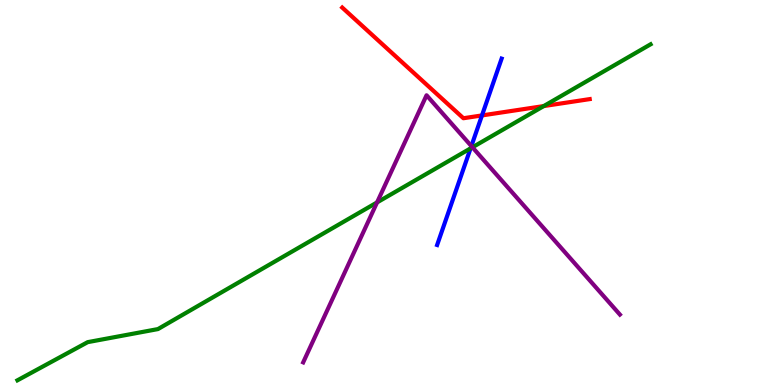[{'lines': ['blue', 'red'], 'intersections': [{'x': 6.22, 'y': 7.0}]}, {'lines': ['green', 'red'], 'intersections': [{'x': 7.02, 'y': 7.24}]}, {'lines': ['purple', 'red'], 'intersections': []}, {'lines': ['blue', 'green'], 'intersections': [{'x': 6.07, 'y': 6.15}]}, {'lines': ['blue', 'purple'], 'intersections': [{'x': 6.08, 'y': 6.21}]}, {'lines': ['green', 'purple'], 'intersections': [{'x': 4.87, 'y': 4.74}, {'x': 6.1, 'y': 6.17}]}]